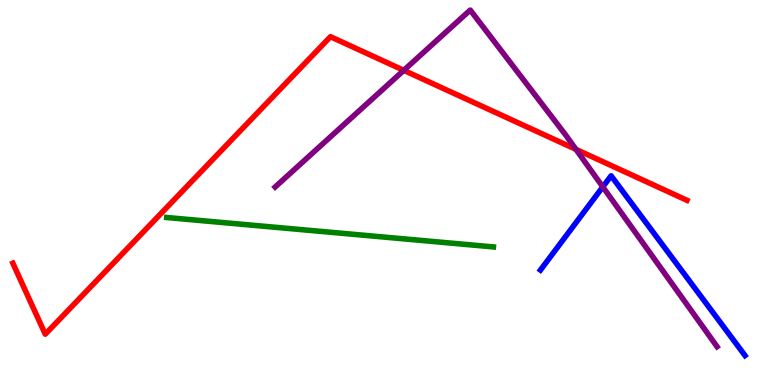[{'lines': ['blue', 'red'], 'intersections': []}, {'lines': ['green', 'red'], 'intersections': []}, {'lines': ['purple', 'red'], 'intersections': [{'x': 5.21, 'y': 8.17}, {'x': 7.43, 'y': 6.12}]}, {'lines': ['blue', 'green'], 'intersections': []}, {'lines': ['blue', 'purple'], 'intersections': [{'x': 7.78, 'y': 5.15}]}, {'lines': ['green', 'purple'], 'intersections': []}]